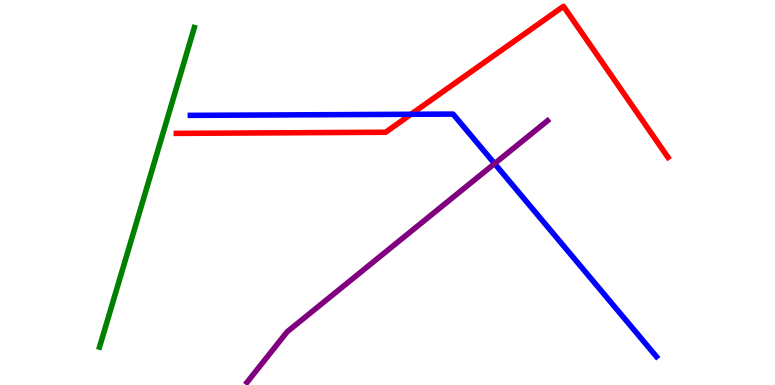[{'lines': ['blue', 'red'], 'intersections': [{'x': 5.3, 'y': 7.03}]}, {'lines': ['green', 'red'], 'intersections': []}, {'lines': ['purple', 'red'], 'intersections': []}, {'lines': ['blue', 'green'], 'intersections': []}, {'lines': ['blue', 'purple'], 'intersections': [{'x': 6.38, 'y': 5.75}]}, {'lines': ['green', 'purple'], 'intersections': []}]